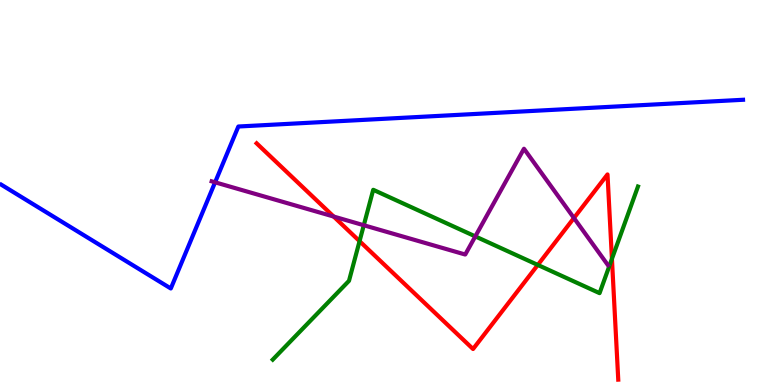[{'lines': ['blue', 'red'], 'intersections': []}, {'lines': ['green', 'red'], 'intersections': [{'x': 4.64, 'y': 3.74}, {'x': 6.94, 'y': 3.12}, {'x': 7.9, 'y': 3.28}]}, {'lines': ['purple', 'red'], 'intersections': [{'x': 4.31, 'y': 4.38}, {'x': 7.41, 'y': 4.34}]}, {'lines': ['blue', 'green'], 'intersections': []}, {'lines': ['blue', 'purple'], 'intersections': [{'x': 2.78, 'y': 5.26}]}, {'lines': ['green', 'purple'], 'intersections': [{'x': 4.69, 'y': 4.15}, {'x': 6.13, 'y': 3.86}]}]